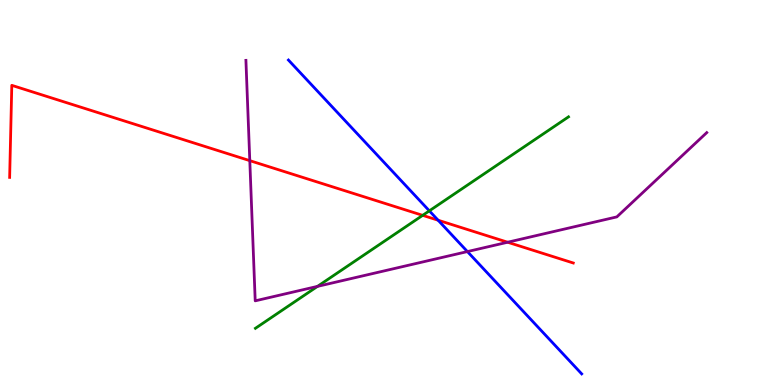[{'lines': ['blue', 'red'], 'intersections': [{'x': 5.65, 'y': 4.28}]}, {'lines': ['green', 'red'], 'intersections': [{'x': 5.45, 'y': 4.41}]}, {'lines': ['purple', 'red'], 'intersections': [{'x': 3.22, 'y': 5.83}, {'x': 6.55, 'y': 3.71}]}, {'lines': ['blue', 'green'], 'intersections': [{'x': 5.54, 'y': 4.52}]}, {'lines': ['blue', 'purple'], 'intersections': [{'x': 6.03, 'y': 3.47}]}, {'lines': ['green', 'purple'], 'intersections': [{'x': 4.1, 'y': 2.56}]}]